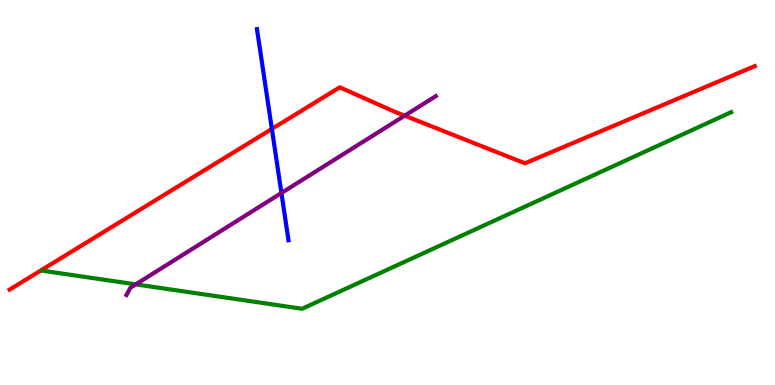[{'lines': ['blue', 'red'], 'intersections': [{'x': 3.51, 'y': 6.65}]}, {'lines': ['green', 'red'], 'intersections': []}, {'lines': ['purple', 'red'], 'intersections': [{'x': 5.22, 'y': 7.0}]}, {'lines': ['blue', 'green'], 'intersections': []}, {'lines': ['blue', 'purple'], 'intersections': [{'x': 3.63, 'y': 4.99}]}, {'lines': ['green', 'purple'], 'intersections': [{'x': 1.75, 'y': 2.61}]}]